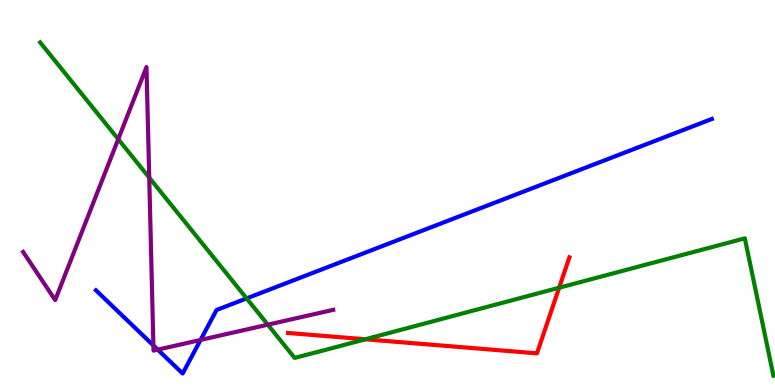[{'lines': ['blue', 'red'], 'intersections': []}, {'lines': ['green', 'red'], 'intersections': [{'x': 4.71, 'y': 1.19}, {'x': 7.21, 'y': 2.53}]}, {'lines': ['purple', 'red'], 'intersections': []}, {'lines': ['blue', 'green'], 'intersections': [{'x': 3.18, 'y': 2.25}]}, {'lines': ['blue', 'purple'], 'intersections': [{'x': 1.98, 'y': 1.03}, {'x': 2.04, 'y': 0.918}, {'x': 2.59, 'y': 1.17}]}, {'lines': ['green', 'purple'], 'intersections': [{'x': 1.53, 'y': 6.38}, {'x': 1.93, 'y': 5.39}, {'x': 3.46, 'y': 1.57}]}]